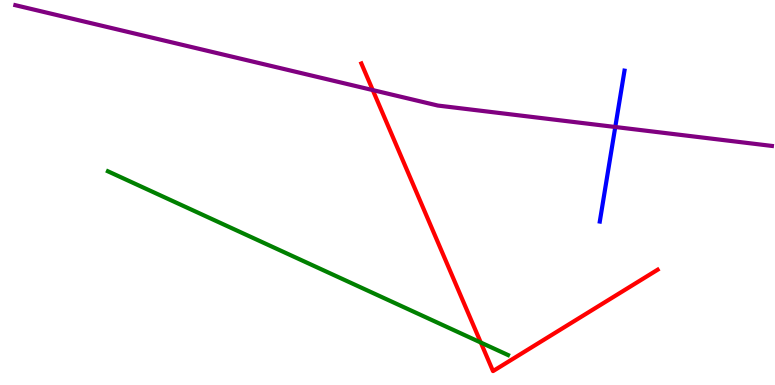[{'lines': ['blue', 'red'], 'intersections': []}, {'lines': ['green', 'red'], 'intersections': [{'x': 6.2, 'y': 1.1}]}, {'lines': ['purple', 'red'], 'intersections': [{'x': 4.81, 'y': 7.66}]}, {'lines': ['blue', 'green'], 'intersections': []}, {'lines': ['blue', 'purple'], 'intersections': [{'x': 7.94, 'y': 6.7}]}, {'lines': ['green', 'purple'], 'intersections': []}]